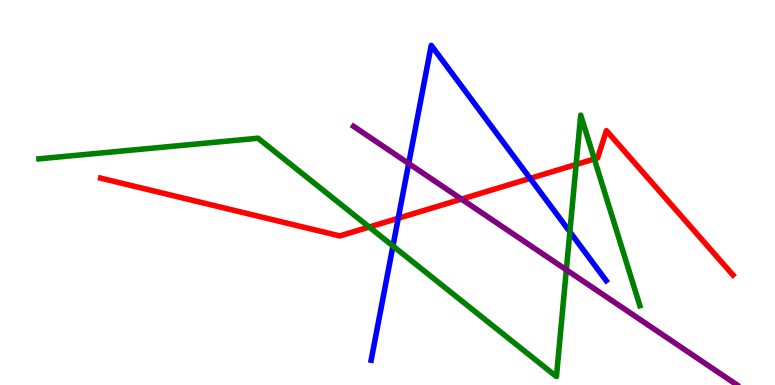[{'lines': ['blue', 'red'], 'intersections': [{'x': 5.14, 'y': 4.33}, {'x': 6.84, 'y': 5.37}]}, {'lines': ['green', 'red'], 'intersections': [{'x': 4.76, 'y': 4.1}, {'x': 7.43, 'y': 5.73}, {'x': 7.67, 'y': 5.87}]}, {'lines': ['purple', 'red'], 'intersections': [{'x': 5.95, 'y': 4.83}]}, {'lines': ['blue', 'green'], 'intersections': [{'x': 5.07, 'y': 3.61}, {'x': 7.35, 'y': 3.98}]}, {'lines': ['blue', 'purple'], 'intersections': [{'x': 5.27, 'y': 5.75}]}, {'lines': ['green', 'purple'], 'intersections': [{'x': 7.31, 'y': 2.99}]}]